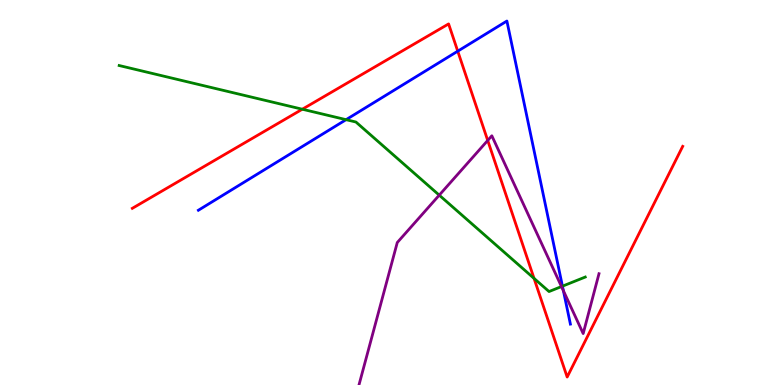[{'lines': ['blue', 'red'], 'intersections': [{'x': 5.91, 'y': 8.67}]}, {'lines': ['green', 'red'], 'intersections': [{'x': 3.9, 'y': 7.16}, {'x': 6.89, 'y': 2.77}]}, {'lines': ['purple', 'red'], 'intersections': [{'x': 6.29, 'y': 6.35}]}, {'lines': ['blue', 'green'], 'intersections': [{'x': 4.47, 'y': 6.89}, {'x': 7.26, 'y': 2.57}]}, {'lines': ['blue', 'purple'], 'intersections': [{'x': 7.27, 'y': 2.45}]}, {'lines': ['green', 'purple'], 'intersections': [{'x': 5.67, 'y': 4.93}, {'x': 7.24, 'y': 2.56}]}]